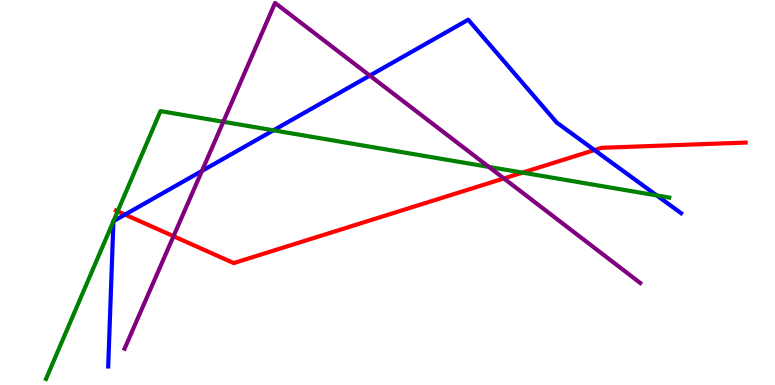[{'lines': ['blue', 'red'], 'intersections': [{'x': 1.61, 'y': 4.43}, {'x': 7.67, 'y': 6.1}]}, {'lines': ['green', 'red'], 'intersections': [{'x': 1.52, 'y': 4.51}, {'x': 6.74, 'y': 5.52}]}, {'lines': ['purple', 'red'], 'intersections': [{'x': 2.24, 'y': 3.86}, {'x': 6.5, 'y': 5.37}]}, {'lines': ['blue', 'green'], 'intersections': [{'x': 1.46, 'y': 4.25}, {'x': 1.46, 'y': 4.26}, {'x': 3.53, 'y': 6.62}, {'x': 8.47, 'y': 4.92}]}, {'lines': ['blue', 'purple'], 'intersections': [{'x': 2.61, 'y': 5.56}, {'x': 4.77, 'y': 8.04}]}, {'lines': ['green', 'purple'], 'intersections': [{'x': 2.88, 'y': 6.84}, {'x': 6.31, 'y': 5.66}]}]